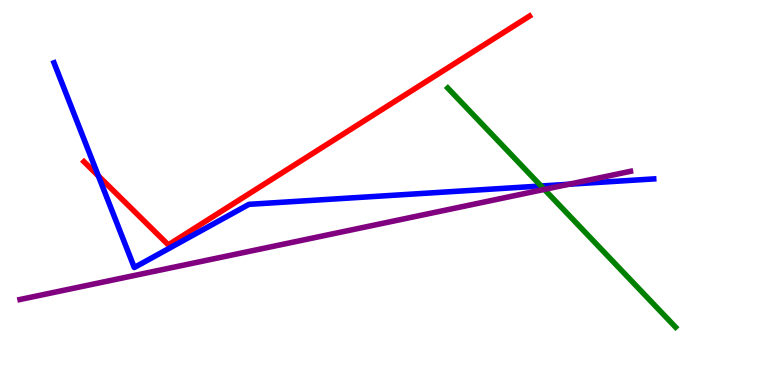[{'lines': ['blue', 'red'], 'intersections': [{'x': 1.27, 'y': 5.43}]}, {'lines': ['green', 'red'], 'intersections': []}, {'lines': ['purple', 'red'], 'intersections': []}, {'lines': ['blue', 'green'], 'intersections': [{'x': 6.98, 'y': 5.17}]}, {'lines': ['blue', 'purple'], 'intersections': [{'x': 7.34, 'y': 5.21}]}, {'lines': ['green', 'purple'], 'intersections': [{'x': 7.02, 'y': 5.08}]}]